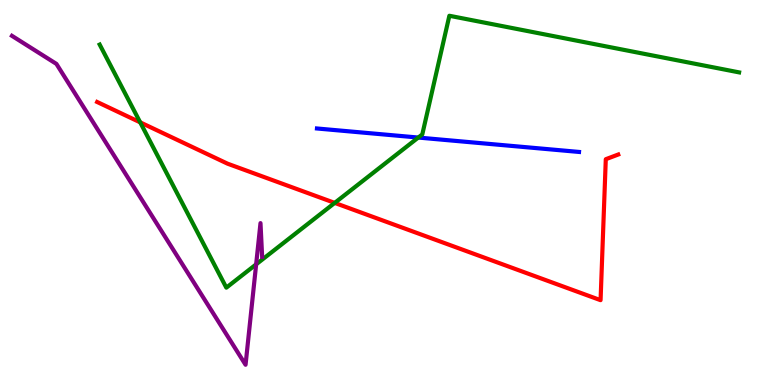[{'lines': ['blue', 'red'], 'intersections': []}, {'lines': ['green', 'red'], 'intersections': [{'x': 1.81, 'y': 6.82}, {'x': 4.32, 'y': 4.73}]}, {'lines': ['purple', 'red'], 'intersections': []}, {'lines': ['blue', 'green'], 'intersections': [{'x': 5.4, 'y': 6.43}]}, {'lines': ['blue', 'purple'], 'intersections': []}, {'lines': ['green', 'purple'], 'intersections': [{'x': 3.31, 'y': 3.13}]}]